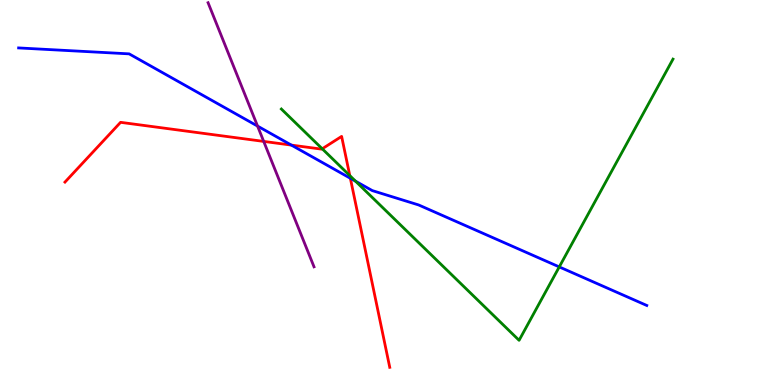[{'lines': ['blue', 'red'], 'intersections': [{'x': 3.76, 'y': 6.23}, {'x': 4.52, 'y': 5.37}]}, {'lines': ['green', 'red'], 'intersections': [{'x': 4.16, 'y': 6.14}, {'x': 4.51, 'y': 5.44}]}, {'lines': ['purple', 'red'], 'intersections': [{'x': 3.4, 'y': 6.33}]}, {'lines': ['blue', 'green'], 'intersections': [{'x': 4.59, 'y': 5.29}, {'x': 7.22, 'y': 3.07}]}, {'lines': ['blue', 'purple'], 'intersections': [{'x': 3.32, 'y': 6.73}]}, {'lines': ['green', 'purple'], 'intersections': []}]